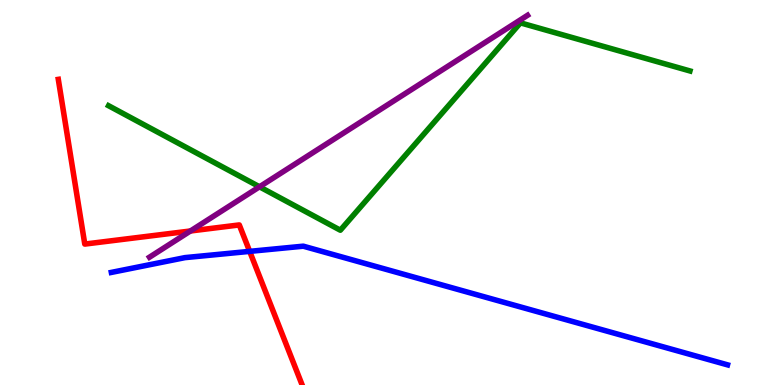[{'lines': ['blue', 'red'], 'intersections': [{'x': 3.22, 'y': 3.47}]}, {'lines': ['green', 'red'], 'intersections': []}, {'lines': ['purple', 'red'], 'intersections': [{'x': 2.46, 'y': 4.0}]}, {'lines': ['blue', 'green'], 'intersections': []}, {'lines': ['blue', 'purple'], 'intersections': []}, {'lines': ['green', 'purple'], 'intersections': [{'x': 3.35, 'y': 5.15}]}]